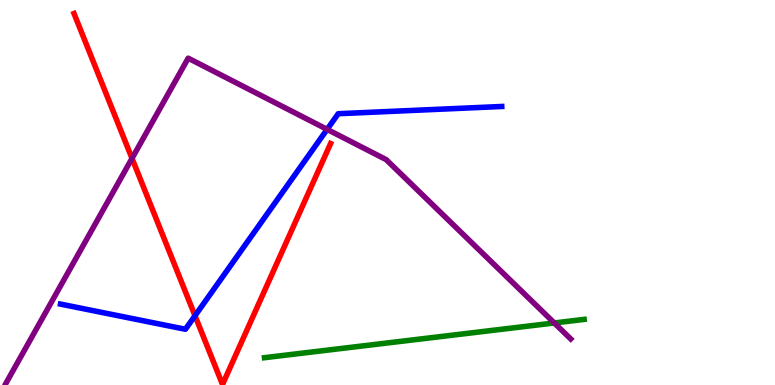[{'lines': ['blue', 'red'], 'intersections': [{'x': 2.52, 'y': 1.8}]}, {'lines': ['green', 'red'], 'intersections': []}, {'lines': ['purple', 'red'], 'intersections': [{'x': 1.7, 'y': 5.89}]}, {'lines': ['blue', 'green'], 'intersections': []}, {'lines': ['blue', 'purple'], 'intersections': [{'x': 4.22, 'y': 6.64}]}, {'lines': ['green', 'purple'], 'intersections': [{'x': 7.15, 'y': 1.61}]}]